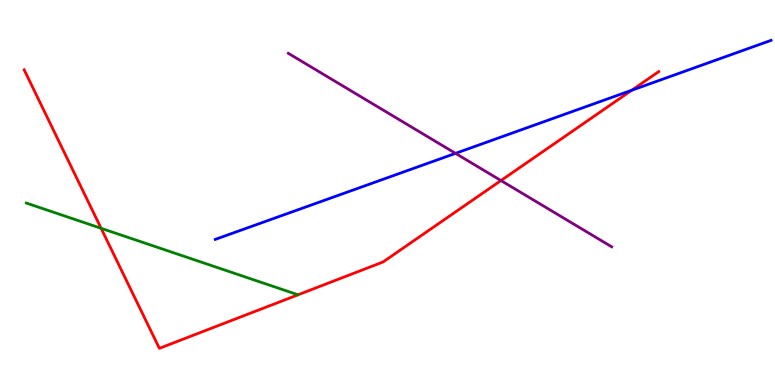[{'lines': ['blue', 'red'], 'intersections': [{'x': 8.15, 'y': 7.66}]}, {'lines': ['green', 'red'], 'intersections': [{'x': 1.3, 'y': 4.07}]}, {'lines': ['purple', 'red'], 'intersections': [{'x': 6.46, 'y': 5.31}]}, {'lines': ['blue', 'green'], 'intersections': []}, {'lines': ['blue', 'purple'], 'intersections': [{'x': 5.88, 'y': 6.02}]}, {'lines': ['green', 'purple'], 'intersections': []}]